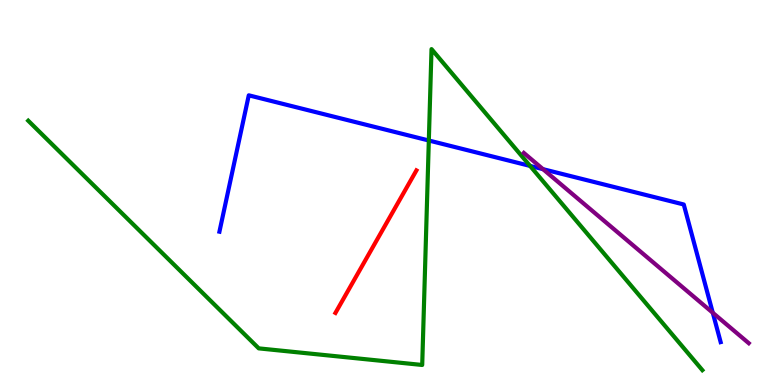[{'lines': ['blue', 'red'], 'intersections': []}, {'lines': ['green', 'red'], 'intersections': []}, {'lines': ['purple', 'red'], 'intersections': []}, {'lines': ['blue', 'green'], 'intersections': [{'x': 5.53, 'y': 6.35}, {'x': 6.84, 'y': 5.69}]}, {'lines': ['blue', 'purple'], 'intersections': [{'x': 7.01, 'y': 5.61}, {'x': 9.2, 'y': 1.88}]}, {'lines': ['green', 'purple'], 'intersections': []}]